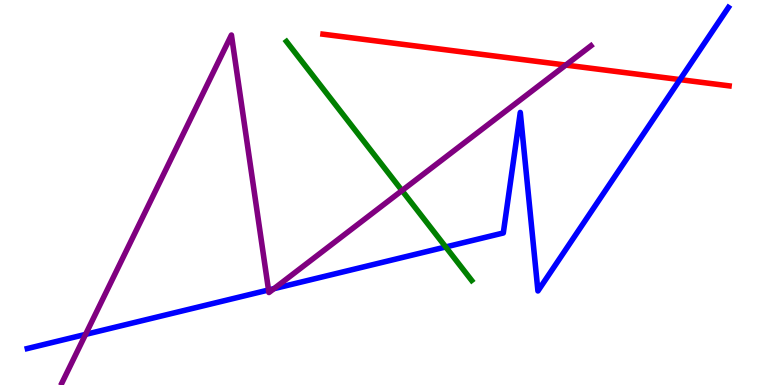[{'lines': ['blue', 'red'], 'intersections': [{'x': 8.77, 'y': 7.93}]}, {'lines': ['green', 'red'], 'intersections': []}, {'lines': ['purple', 'red'], 'intersections': [{'x': 7.3, 'y': 8.31}]}, {'lines': ['blue', 'green'], 'intersections': [{'x': 5.75, 'y': 3.59}]}, {'lines': ['blue', 'purple'], 'intersections': [{'x': 1.1, 'y': 1.31}, {'x': 3.46, 'y': 2.47}, {'x': 3.53, 'y': 2.5}]}, {'lines': ['green', 'purple'], 'intersections': [{'x': 5.19, 'y': 5.05}]}]